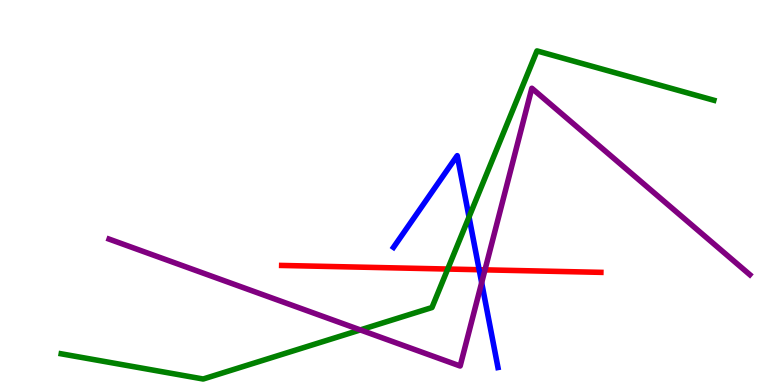[{'lines': ['blue', 'red'], 'intersections': [{'x': 6.18, 'y': 2.99}]}, {'lines': ['green', 'red'], 'intersections': [{'x': 5.78, 'y': 3.01}]}, {'lines': ['purple', 'red'], 'intersections': [{'x': 6.26, 'y': 2.99}]}, {'lines': ['blue', 'green'], 'intersections': [{'x': 6.05, 'y': 4.36}]}, {'lines': ['blue', 'purple'], 'intersections': [{'x': 6.22, 'y': 2.66}]}, {'lines': ['green', 'purple'], 'intersections': [{'x': 4.65, 'y': 1.43}]}]